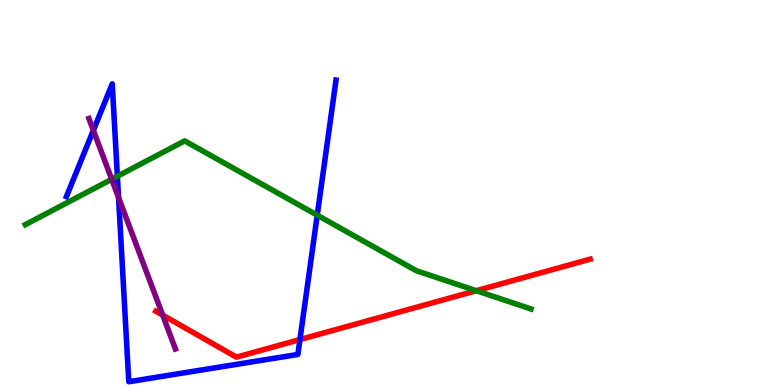[{'lines': ['blue', 'red'], 'intersections': [{'x': 3.87, 'y': 1.18}]}, {'lines': ['green', 'red'], 'intersections': [{'x': 6.15, 'y': 2.45}]}, {'lines': ['purple', 'red'], 'intersections': [{'x': 2.1, 'y': 1.81}]}, {'lines': ['blue', 'green'], 'intersections': [{'x': 1.51, 'y': 5.42}, {'x': 4.09, 'y': 4.41}]}, {'lines': ['blue', 'purple'], 'intersections': [{'x': 1.2, 'y': 6.61}, {'x': 1.53, 'y': 4.87}]}, {'lines': ['green', 'purple'], 'intersections': [{'x': 1.44, 'y': 5.34}]}]